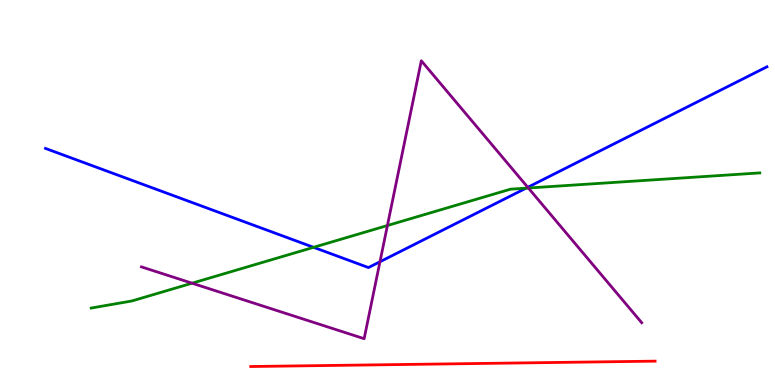[{'lines': ['blue', 'red'], 'intersections': []}, {'lines': ['green', 'red'], 'intersections': []}, {'lines': ['purple', 'red'], 'intersections': []}, {'lines': ['blue', 'green'], 'intersections': [{'x': 4.05, 'y': 3.58}, {'x': 6.79, 'y': 5.11}]}, {'lines': ['blue', 'purple'], 'intersections': [{'x': 4.9, 'y': 3.2}, {'x': 6.81, 'y': 5.14}]}, {'lines': ['green', 'purple'], 'intersections': [{'x': 2.48, 'y': 2.64}, {'x': 5.0, 'y': 4.14}, {'x': 6.82, 'y': 5.12}]}]